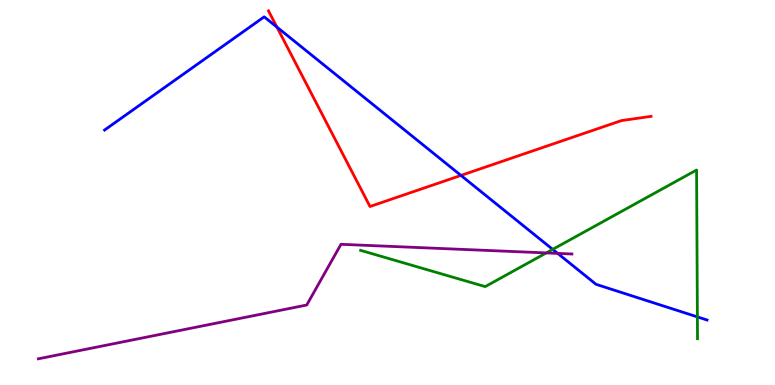[{'lines': ['blue', 'red'], 'intersections': [{'x': 3.57, 'y': 9.3}, {'x': 5.95, 'y': 5.44}]}, {'lines': ['green', 'red'], 'intersections': []}, {'lines': ['purple', 'red'], 'intersections': []}, {'lines': ['blue', 'green'], 'intersections': [{'x': 7.13, 'y': 3.52}, {'x': 9.0, 'y': 1.77}]}, {'lines': ['blue', 'purple'], 'intersections': [{'x': 7.2, 'y': 3.42}]}, {'lines': ['green', 'purple'], 'intersections': [{'x': 7.05, 'y': 3.43}]}]